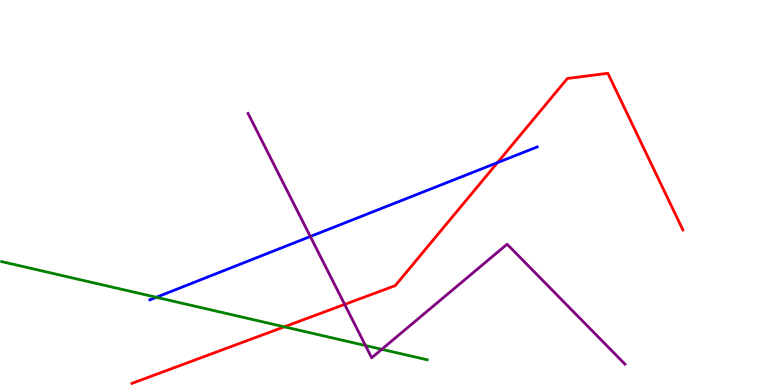[{'lines': ['blue', 'red'], 'intersections': [{'x': 6.42, 'y': 5.78}]}, {'lines': ['green', 'red'], 'intersections': [{'x': 3.67, 'y': 1.51}]}, {'lines': ['purple', 'red'], 'intersections': [{'x': 4.45, 'y': 2.09}]}, {'lines': ['blue', 'green'], 'intersections': [{'x': 2.02, 'y': 2.28}]}, {'lines': ['blue', 'purple'], 'intersections': [{'x': 4.0, 'y': 3.86}]}, {'lines': ['green', 'purple'], 'intersections': [{'x': 4.72, 'y': 1.02}, {'x': 4.93, 'y': 0.927}]}]